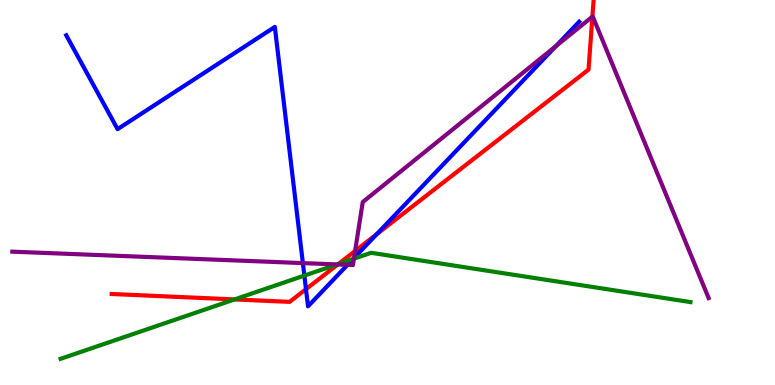[{'lines': ['blue', 'red'], 'intersections': [{'x': 3.95, 'y': 2.49}, {'x': 4.86, 'y': 3.92}]}, {'lines': ['green', 'red'], 'intersections': [{'x': 3.03, 'y': 2.22}, {'x': 4.37, 'y': 3.14}]}, {'lines': ['purple', 'red'], 'intersections': [{'x': 4.36, 'y': 3.13}, {'x': 4.58, 'y': 3.48}, {'x': 7.64, 'y': 9.57}]}, {'lines': ['blue', 'green'], 'intersections': [{'x': 3.93, 'y': 2.84}, {'x': 4.56, 'y': 3.27}]}, {'lines': ['blue', 'purple'], 'intersections': [{'x': 3.91, 'y': 3.17}, {'x': 4.48, 'y': 3.12}, {'x': 4.57, 'y': 3.3}, {'x': 7.17, 'y': 8.8}]}, {'lines': ['green', 'purple'], 'intersections': [{'x': 4.35, 'y': 3.13}, {'x': 4.57, 'y': 3.28}]}]